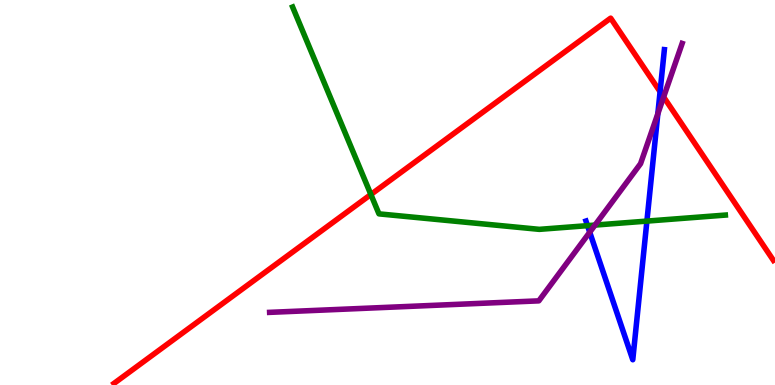[{'lines': ['blue', 'red'], 'intersections': [{'x': 8.52, 'y': 7.62}]}, {'lines': ['green', 'red'], 'intersections': [{'x': 4.79, 'y': 4.95}]}, {'lines': ['purple', 'red'], 'intersections': [{'x': 8.56, 'y': 7.48}]}, {'lines': ['blue', 'green'], 'intersections': [{'x': 7.58, 'y': 4.14}, {'x': 8.35, 'y': 4.26}]}, {'lines': ['blue', 'purple'], 'intersections': [{'x': 7.61, 'y': 3.97}, {'x': 8.49, 'y': 7.05}]}, {'lines': ['green', 'purple'], 'intersections': [{'x': 7.68, 'y': 4.15}]}]